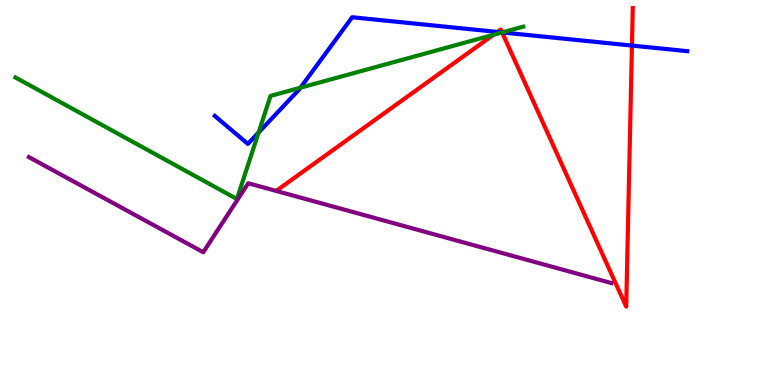[{'lines': ['blue', 'red'], 'intersections': [{'x': 6.42, 'y': 9.17}, {'x': 6.48, 'y': 9.16}, {'x': 8.15, 'y': 8.82}]}, {'lines': ['green', 'red'], 'intersections': [{'x': 6.37, 'y': 9.09}, {'x': 6.48, 'y': 9.16}]}, {'lines': ['purple', 'red'], 'intersections': []}, {'lines': ['blue', 'green'], 'intersections': [{'x': 3.34, 'y': 6.56}, {'x': 3.88, 'y': 7.72}, {'x': 6.48, 'y': 9.16}]}, {'lines': ['blue', 'purple'], 'intersections': []}, {'lines': ['green', 'purple'], 'intersections': []}]